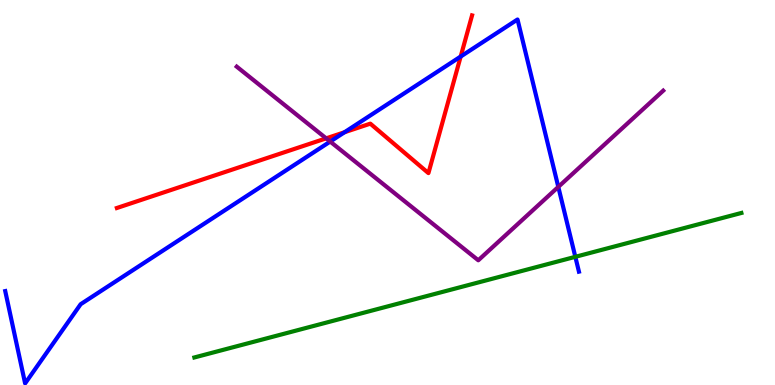[{'lines': ['blue', 'red'], 'intersections': [{'x': 4.45, 'y': 6.57}, {'x': 5.94, 'y': 8.53}]}, {'lines': ['green', 'red'], 'intersections': []}, {'lines': ['purple', 'red'], 'intersections': [{'x': 4.21, 'y': 6.41}]}, {'lines': ['blue', 'green'], 'intersections': [{'x': 7.42, 'y': 3.33}]}, {'lines': ['blue', 'purple'], 'intersections': [{'x': 4.26, 'y': 6.32}, {'x': 7.2, 'y': 5.15}]}, {'lines': ['green', 'purple'], 'intersections': []}]